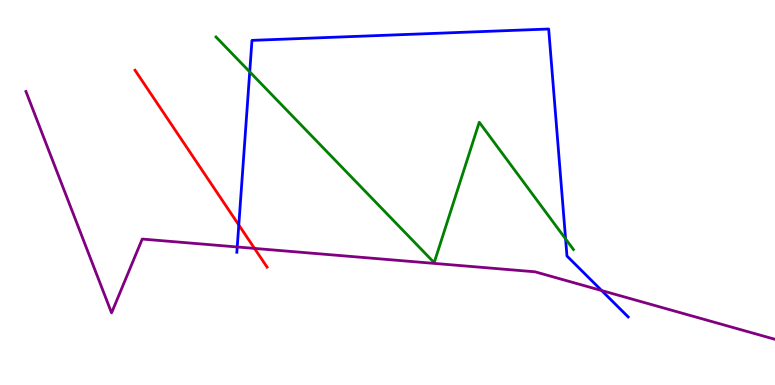[{'lines': ['blue', 'red'], 'intersections': [{'x': 3.08, 'y': 4.16}]}, {'lines': ['green', 'red'], 'intersections': []}, {'lines': ['purple', 'red'], 'intersections': [{'x': 3.28, 'y': 3.55}]}, {'lines': ['blue', 'green'], 'intersections': [{'x': 3.22, 'y': 8.13}, {'x': 7.3, 'y': 3.79}]}, {'lines': ['blue', 'purple'], 'intersections': [{'x': 3.06, 'y': 3.59}, {'x': 7.76, 'y': 2.45}]}, {'lines': ['green', 'purple'], 'intersections': []}]